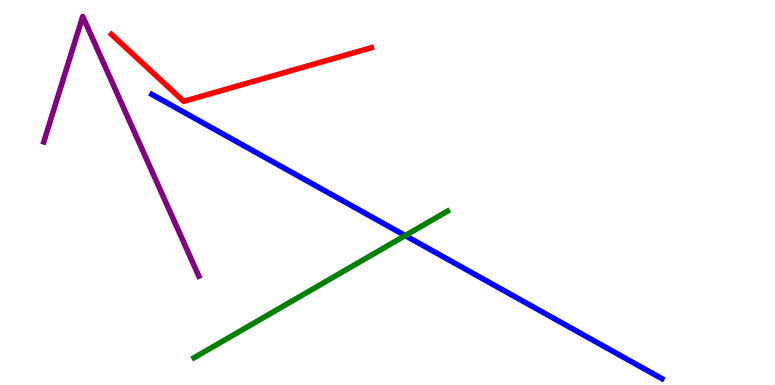[{'lines': ['blue', 'red'], 'intersections': []}, {'lines': ['green', 'red'], 'intersections': []}, {'lines': ['purple', 'red'], 'intersections': []}, {'lines': ['blue', 'green'], 'intersections': [{'x': 5.23, 'y': 3.88}]}, {'lines': ['blue', 'purple'], 'intersections': []}, {'lines': ['green', 'purple'], 'intersections': []}]